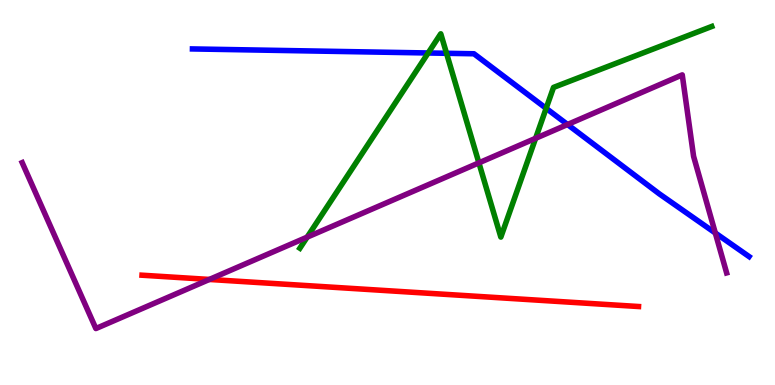[{'lines': ['blue', 'red'], 'intersections': []}, {'lines': ['green', 'red'], 'intersections': []}, {'lines': ['purple', 'red'], 'intersections': [{'x': 2.7, 'y': 2.74}]}, {'lines': ['blue', 'green'], 'intersections': [{'x': 5.52, 'y': 8.62}, {'x': 5.76, 'y': 8.62}, {'x': 7.05, 'y': 7.19}]}, {'lines': ['blue', 'purple'], 'intersections': [{'x': 7.32, 'y': 6.77}, {'x': 9.23, 'y': 3.95}]}, {'lines': ['green', 'purple'], 'intersections': [{'x': 3.96, 'y': 3.84}, {'x': 6.18, 'y': 5.77}, {'x': 6.91, 'y': 6.41}]}]